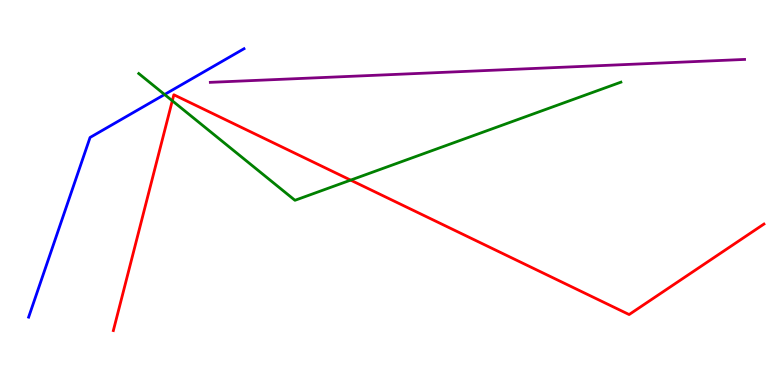[{'lines': ['blue', 'red'], 'intersections': []}, {'lines': ['green', 'red'], 'intersections': [{'x': 2.22, 'y': 7.38}, {'x': 4.52, 'y': 5.32}]}, {'lines': ['purple', 'red'], 'intersections': []}, {'lines': ['blue', 'green'], 'intersections': [{'x': 2.12, 'y': 7.55}]}, {'lines': ['blue', 'purple'], 'intersections': []}, {'lines': ['green', 'purple'], 'intersections': []}]